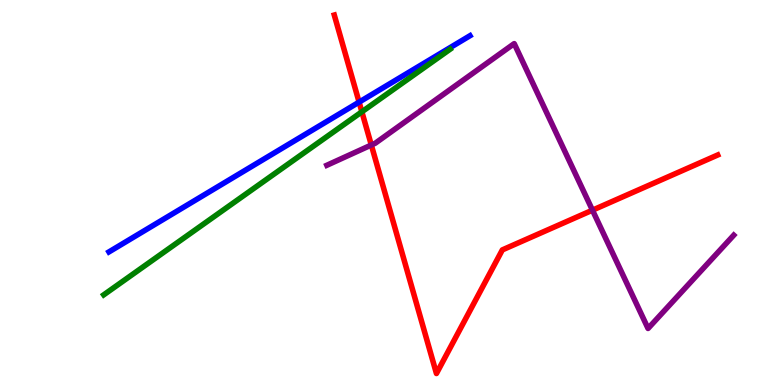[{'lines': ['blue', 'red'], 'intersections': [{'x': 4.63, 'y': 7.35}]}, {'lines': ['green', 'red'], 'intersections': [{'x': 4.67, 'y': 7.1}]}, {'lines': ['purple', 'red'], 'intersections': [{'x': 4.79, 'y': 6.23}, {'x': 7.64, 'y': 4.54}]}, {'lines': ['blue', 'green'], 'intersections': []}, {'lines': ['blue', 'purple'], 'intersections': []}, {'lines': ['green', 'purple'], 'intersections': []}]